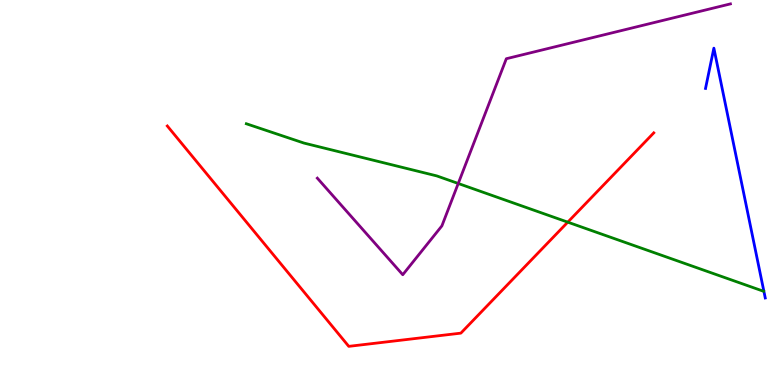[{'lines': ['blue', 'red'], 'intersections': []}, {'lines': ['green', 'red'], 'intersections': [{'x': 7.33, 'y': 4.23}]}, {'lines': ['purple', 'red'], 'intersections': []}, {'lines': ['blue', 'green'], 'intersections': []}, {'lines': ['blue', 'purple'], 'intersections': []}, {'lines': ['green', 'purple'], 'intersections': [{'x': 5.91, 'y': 5.23}]}]